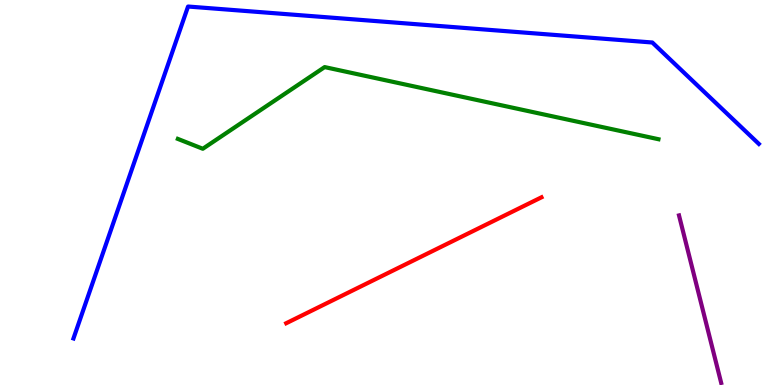[{'lines': ['blue', 'red'], 'intersections': []}, {'lines': ['green', 'red'], 'intersections': []}, {'lines': ['purple', 'red'], 'intersections': []}, {'lines': ['blue', 'green'], 'intersections': []}, {'lines': ['blue', 'purple'], 'intersections': []}, {'lines': ['green', 'purple'], 'intersections': []}]